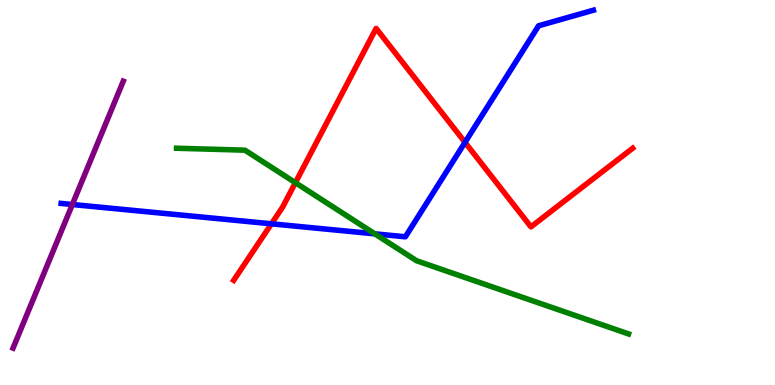[{'lines': ['blue', 'red'], 'intersections': [{'x': 3.5, 'y': 4.19}, {'x': 6.0, 'y': 6.3}]}, {'lines': ['green', 'red'], 'intersections': [{'x': 3.81, 'y': 5.26}]}, {'lines': ['purple', 'red'], 'intersections': []}, {'lines': ['blue', 'green'], 'intersections': [{'x': 4.84, 'y': 3.93}]}, {'lines': ['blue', 'purple'], 'intersections': [{'x': 0.933, 'y': 4.69}]}, {'lines': ['green', 'purple'], 'intersections': []}]